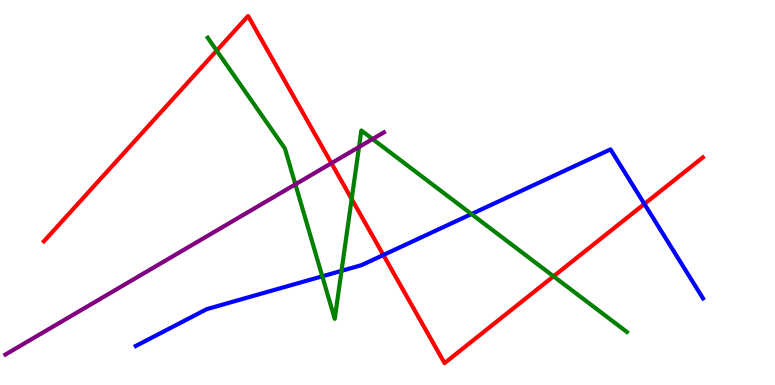[{'lines': ['blue', 'red'], 'intersections': [{'x': 4.95, 'y': 3.38}, {'x': 8.31, 'y': 4.7}]}, {'lines': ['green', 'red'], 'intersections': [{'x': 2.8, 'y': 8.69}, {'x': 4.54, 'y': 4.83}, {'x': 7.14, 'y': 2.82}]}, {'lines': ['purple', 'red'], 'intersections': [{'x': 4.28, 'y': 5.76}]}, {'lines': ['blue', 'green'], 'intersections': [{'x': 4.16, 'y': 2.82}, {'x': 4.41, 'y': 2.96}, {'x': 6.08, 'y': 4.44}]}, {'lines': ['blue', 'purple'], 'intersections': []}, {'lines': ['green', 'purple'], 'intersections': [{'x': 3.81, 'y': 5.21}, {'x': 4.63, 'y': 6.18}, {'x': 4.81, 'y': 6.39}]}]